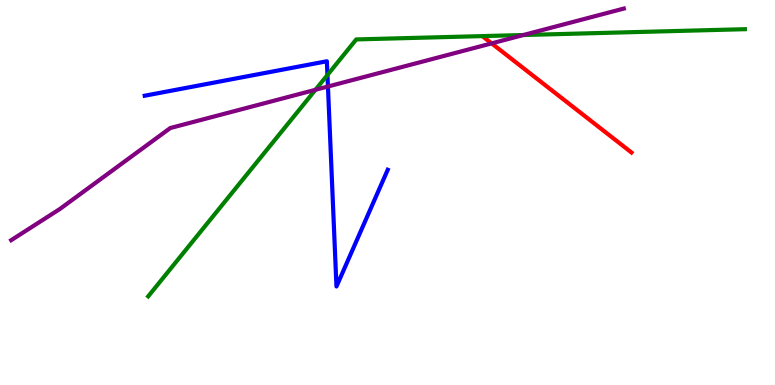[{'lines': ['blue', 'red'], 'intersections': []}, {'lines': ['green', 'red'], 'intersections': []}, {'lines': ['purple', 'red'], 'intersections': [{'x': 6.34, 'y': 8.87}]}, {'lines': ['blue', 'green'], 'intersections': [{'x': 4.23, 'y': 8.05}]}, {'lines': ['blue', 'purple'], 'intersections': [{'x': 4.23, 'y': 7.75}]}, {'lines': ['green', 'purple'], 'intersections': [{'x': 4.07, 'y': 7.67}, {'x': 6.75, 'y': 9.09}]}]